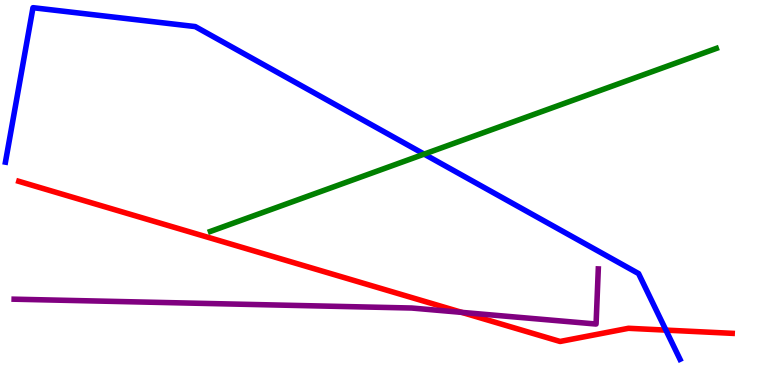[{'lines': ['blue', 'red'], 'intersections': [{'x': 8.59, 'y': 1.43}]}, {'lines': ['green', 'red'], 'intersections': []}, {'lines': ['purple', 'red'], 'intersections': [{'x': 5.96, 'y': 1.89}]}, {'lines': ['blue', 'green'], 'intersections': [{'x': 5.47, 'y': 6.0}]}, {'lines': ['blue', 'purple'], 'intersections': []}, {'lines': ['green', 'purple'], 'intersections': []}]